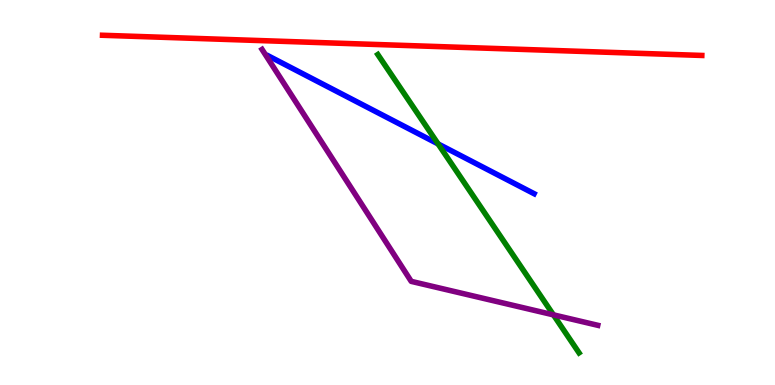[{'lines': ['blue', 'red'], 'intersections': []}, {'lines': ['green', 'red'], 'intersections': []}, {'lines': ['purple', 'red'], 'intersections': []}, {'lines': ['blue', 'green'], 'intersections': [{'x': 5.65, 'y': 6.26}]}, {'lines': ['blue', 'purple'], 'intersections': []}, {'lines': ['green', 'purple'], 'intersections': [{'x': 7.14, 'y': 1.82}]}]